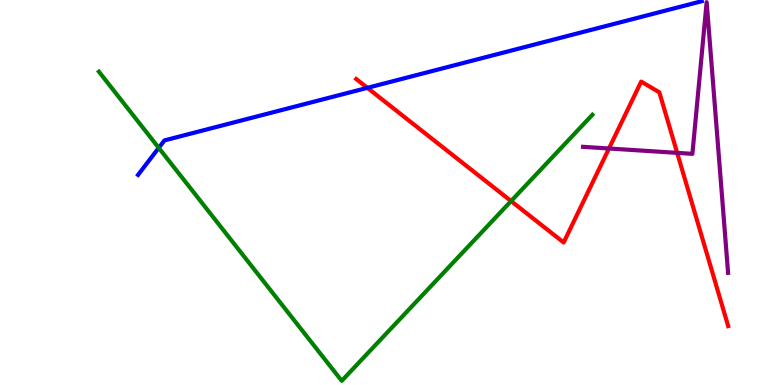[{'lines': ['blue', 'red'], 'intersections': [{'x': 4.74, 'y': 7.72}]}, {'lines': ['green', 'red'], 'intersections': [{'x': 6.59, 'y': 4.78}]}, {'lines': ['purple', 'red'], 'intersections': [{'x': 7.86, 'y': 6.14}, {'x': 8.74, 'y': 6.03}]}, {'lines': ['blue', 'green'], 'intersections': [{'x': 2.05, 'y': 6.16}]}, {'lines': ['blue', 'purple'], 'intersections': []}, {'lines': ['green', 'purple'], 'intersections': []}]